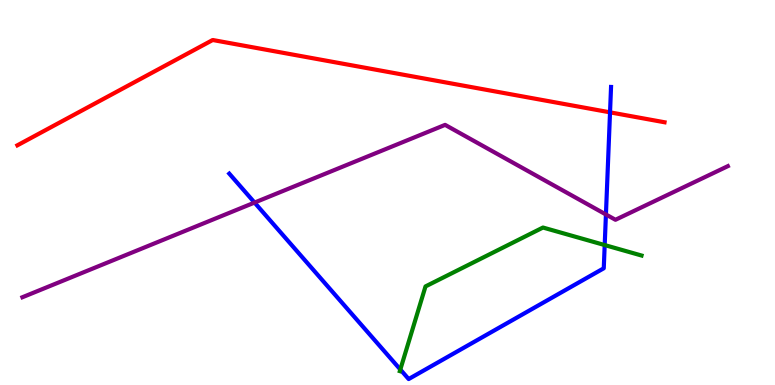[{'lines': ['blue', 'red'], 'intersections': [{'x': 7.87, 'y': 7.08}]}, {'lines': ['green', 'red'], 'intersections': []}, {'lines': ['purple', 'red'], 'intersections': []}, {'lines': ['blue', 'green'], 'intersections': [{'x': 5.17, 'y': 0.402}, {'x': 7.8, 'y': 3.63}]}, {'lines': ['blue', 'purple'], 'intersections': [{'x': 3.28, 'y': 4.74}, {'x': 7.82, 'y': 4.43}]}, {'lines': ['green', 'purple'], 'intersections': []}]